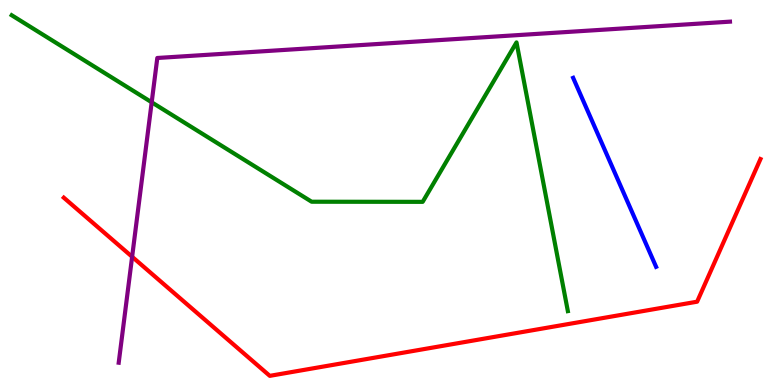[{'lines': ['blue', 'red'], 'intersections': []}, {'lines': ['green', 'red'], 'intersections': []}, {'lines': ['purple', 'red'], 'intersections': [{'x': 1.7, 'y': 3.33}]}, {'lines': ['blue', 'green'], 'intersections': []}, {'lines': ['blue', 'purple'], 'intersections': []}, {'lines': ['green', 'purple'], 'intersections': [{'x': 1.96, 'y': 7.34}]}]